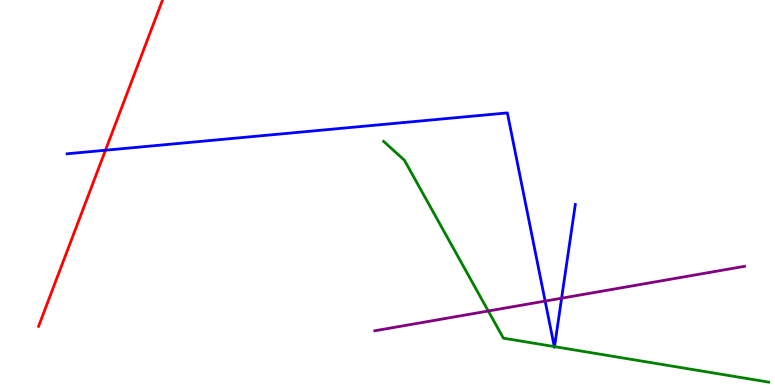[{'lines': ['blue', 'red'], 'intersections': [{'x': 1.36, 'y': 6.1}]}, {'lines': ['green', 'red'], 'intersections': []}, {'lines': ['purple', 'red'], 'intersections': []}, {'lines': ['blue', 'green'], 'intersections': [{'x': 7.15, 'y': 0.998}, {'x': 7.16, 'y': 0.997}]}, {'lines': ['blue', 'purple'], 'intersections': [{'x': 7.03, 'y': 2.18}, {'x': 7.25, 'y': 2.25}]}, {'lines': ['green', 'purple'], 'intersections': [{'x': 6.3, 'y': 1.92}]}]